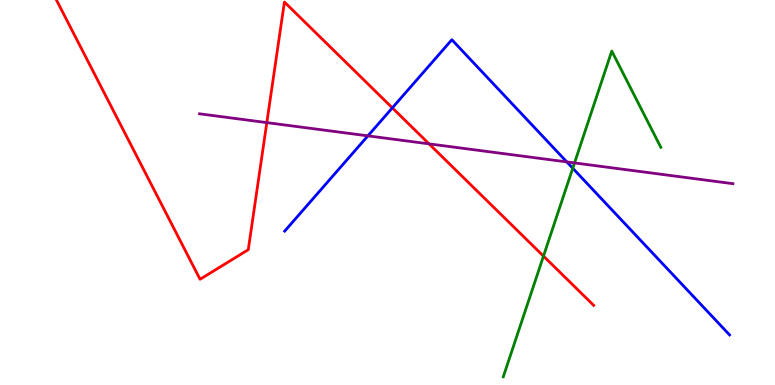[{'lines': ['blue', 'red'], 'intersections': [{'x': 5.06, 'y': 7.2}]}, {'lines': ['green', 'red'], 'intersections': [{'x': 7.01, 'y': 3.35}]}, {'lines': ['purple', 'red'], 'intersections': [{'x': 3.44, 'y': 6.82}, {'x': 5.54, 'y': 6.26}]}, {'lines': ['blue', 'green'], 'intersections': [{'x': 7.39, 'y': 5.63}]}, {'lines': ['blue', 'purple'], 'intersections': [{'x': 4.75, 'y': 6.47}, {'x': 7.31, 'y': 5.79}]}, {'lines': ['green', 'purple'], 'intersections': [{'x': 7.41, 'y': 5.77}]}]